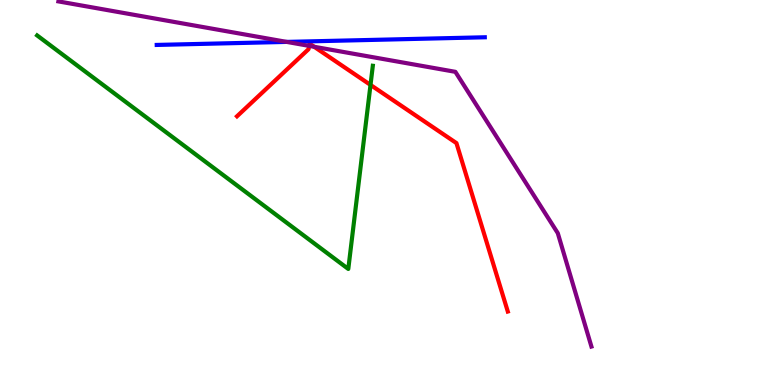[{'lines': ['blue', 'red'], 'intersections': []}, {'lines': ['green', 'red'], 'intersections': [{'x': 4.78, 'y': 7.79}]}, {'lines': ['purple', 'red'], 'intersections': [{'x': 3.99, 'y': 8.81}, {'x': 4.05, 'y': 8.79}]}, {'lines': ['blue', 'green'], 'intersections': []}, {'lines': ['blue', 'purple'], 'intersections': [{'x': 3.7, 'y': 8.91}]}, {'lines': ['green', 'purple'], 'intersections': []}]